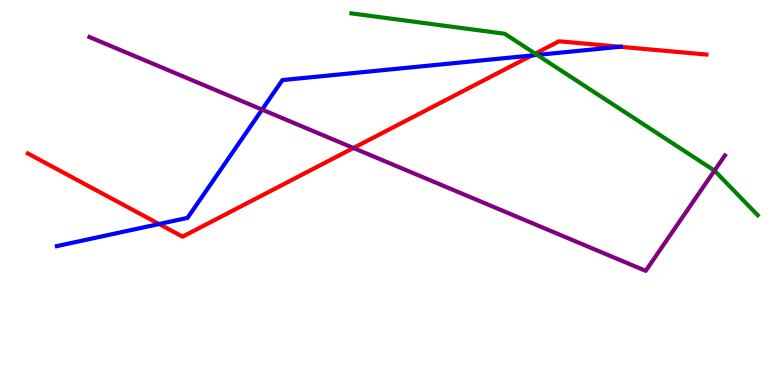[{'lines': ['blue', 'red'], 'intersections': [{'x': 2.05, 'y': 4.18}, {'x': 6.86, 'y': 8.56}, {'x': 8.0, 'y': 8.79}]}, {'lines': ['green', 'red'], 'intersections': [{'x': 6.91, 'y': 8.61}]}, {'lines': ['purple', 'red'], 'intersections': [{'x': 4.56, 'y': 6.16}]}, {'lines': ['blue', 'green'], 'intersections': [{'x': 6.93, 'y': 8.57}]}, {'lines': ['blue', 'purple'], 'intersections': [{'x': 3.38, 'y': 7.15}]}, {'lines': ['green', 'purple'], 'intersections': [{'x': 9.22, 'y': 5.57}]}]